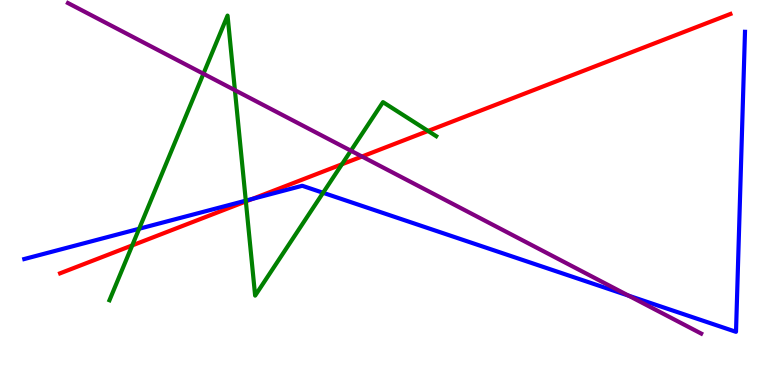[{'lines': ['blue', 'red'], 'intersections': [{'x': 3.26, 'y': 4.83}]}, {'lines': ['green', 'red'], 'intersections': [{'x': 1.71, 'y': 3.63}, {'x': 3.17, 'y': 4.77}, {'x': 4.41, 'y': 5.73}, {'x': 5.52, 'y': 6.6}]}, {'lines': ['purple', 'red'], 'intersections': [{'x': 4.67, 'y': 5.93}]}, {'lines': ['blue', 'green'], 'intersections': [{'x': 1.8, 'y': 4.06}, {'x': 3.17, 'y': 4.79}, {'x': 4.17, 'y': 4.99}]}, {'lines': ['blue', 'purple'], 'intersections': [{'x': 8.11, 'y': 2.32}]}, {'lines': ['green', 'purple'], 'intersections': [{'x': 2.62, 'y': 8.08}, {'x': 3.03, 'y': 7.66}, {'x': 4.53, 'y': 6.09}]}]